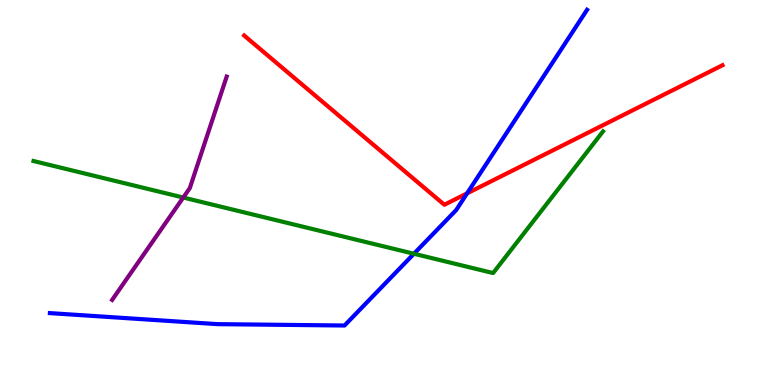[{'lines': ['blue', 'red'], 'intersections': [{'x': 6.03, 'y': 4.98}]}, {'lines': ['green', 'red'], 'intersections': []}, {'lines': ['purple', 'red'], 'intersections': []}, {'lines': ['blue', 'green'], 'intersections': [{'x': 5.34, 'y': 3.41}]}, {'lines': ['blue', 'purple'], 'intersections': []}, {'lines': ['green', 'purple'], 'intersections': [{'x': 2.36, 'y': 4.87}]}]